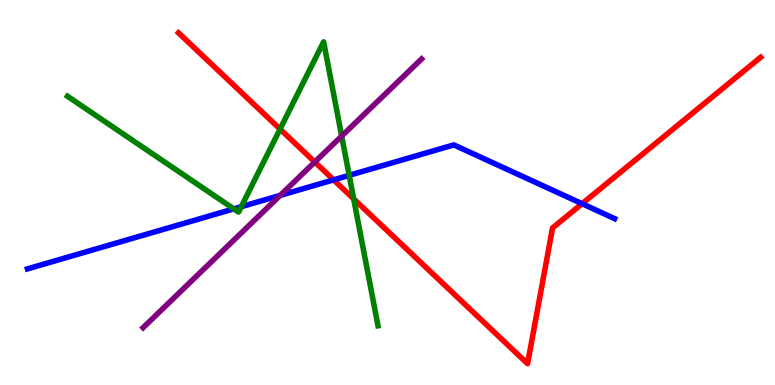[{'lines': ['blue', 'red'], 'intersections': [{'x': 4.3, 'y': 5.33}, {'x': 7.51, 'y': 4.71}]}, {'lines': ['green', 'red'], 'intersections': [{'x': 3.61, 'y': 6.65}, {'x': 4.56, 'y': 4.83}]}, {'lines': ['purple', 'red'], 'intersections': [{'x': 4.06, 'y': 5.79}]}, {'lines': ['blue', 'green'], 'intersections': [{'x': 3.02, 'y': 4.57}, {'x': 3.11, 'y': 4.63}, {'x': 4.51, 'y': 5.45}]}, {'lines': ['blue', 'purple'], 'intersections': [{'x': 3.62, 'y': 4.93}]}, {'lines': ['green', 'purple'], 'intersections': [{'x': 4.41, 'y': 6.47}]}]